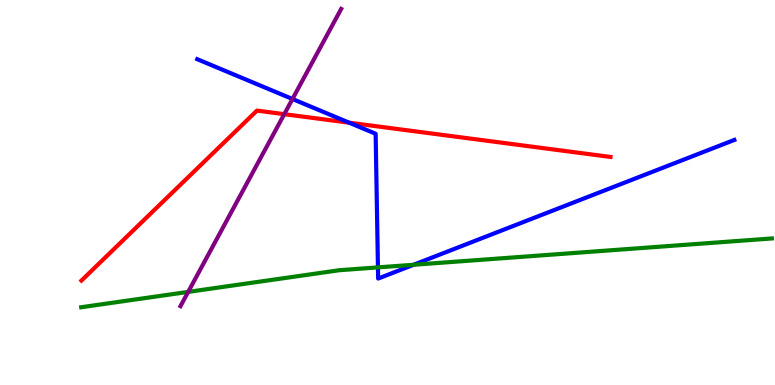[{'lines': ['blue', 'red'], 'intersections': [{'x': 4.5, 'y': 6.81}]}, {'lines': ['green', 'red'], 'intersections': []}, {'lines': ['purple', 'red'], 'intersections': [{'x': 3.67, 'y': 7.03}]}, {'lines': ['blue', 'green'], 'intersections': [{'x': 4.88, 'y': 3.06}, {'x': 5.34, 'y': 3.12}]}, {'lines': ['blue', 'purple'], 'intersections': [{'x': 3.77, 'y': 7.43}]}, {'lines': ['green', 'purple'], 'intersections': [{'x': 2.43, 'y': 2.42}]}]